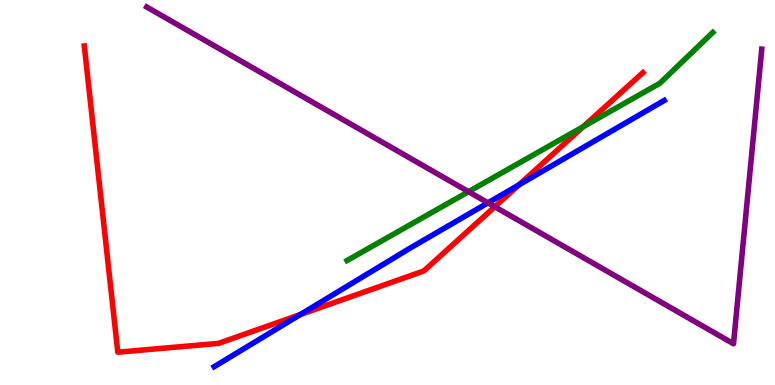[{'lines': ['blue', 'red'], 'intersections': [{'x': 3.88, 'y': 1.83}, {'x': 6.7, 'y': 5.2}]}, {'lines': ['green', 'red'], 'intersections': [{'x': 7.53, 'y': 6.71}]}, {'lines': ['purple', 'red'], 'intersections': [{'x': 6.38, 'y': 4.63}]}, {'lines': ['blue', 'green'], 'intersections': []}, {'lines': ['blue', 'purple'], 'intersections': [{'x': 6.3, 'y': 4.73}]}, {'lines': ['green', 'purple'], 'intersections': [{'x': 6.05, 'y': 5.02}]}]